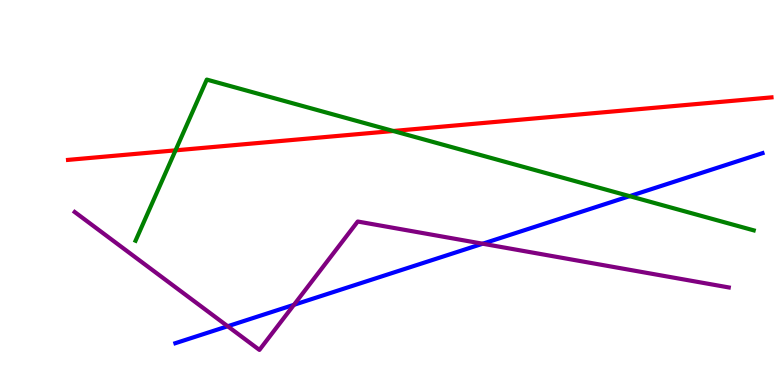[{'lines': ['blue', 'red'], 'intersections': []}, {'lines': ['green', 'red'], 'intersections': [{'x': 2.26, 'y': 6.09}, {'x': 5.07, 'y': 6.6}]}, {'lines': ['purple', 'red'], 'intersections': []}, {'lines': ['blue', 'green'], 'intersections': [{'x': 8.12, 'y': 4.91}]}, {'lines': ['blue', 'purple'], 'intersections': [{'x': 2.94, 'y': 1.53}, {'x': 3.79, 'y': 2.08}, {'x': 6.23, 'y': 3.67}]}, {'lines': ['green', 'purple'], 'intersections': []}]